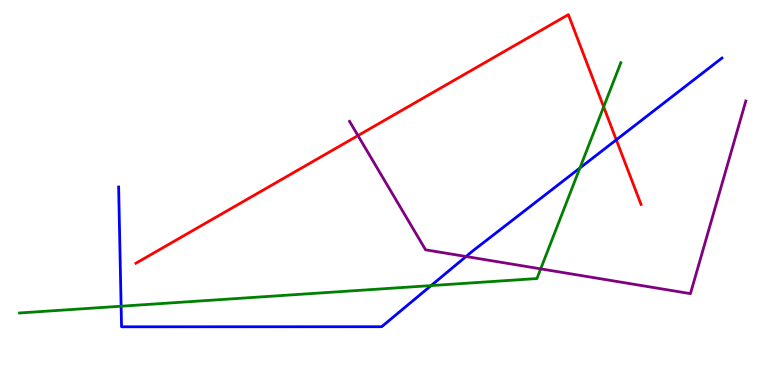[{'lines': ['blue', 'red'], 'intersections': [{'x': 7.95, 'y': 6.37}]}, {'lines': ['green', 'red'], 'intersections': [{'x': 7.79, 'y': 7.22}]}, {'lines': ['purple', 'red'], 'intersections': [{'x': 4.62, 'y': 6.48}]}, {'lines': ['blue', 'green'], 'intersections': [{'x': 1.56, 'y': 2.05}, {'x': 5.56, 'y': 2.58}, {'x': 7.48, 'y': 5.64}]}, {'lines': ['blue', 'purple'], 'intersections': [{'x': 6.01, 'y': 3.34}]}, {'lines': ['green', 'purple'], 'intersections': [{'x': 6.98, 'y': 3.02}]}]